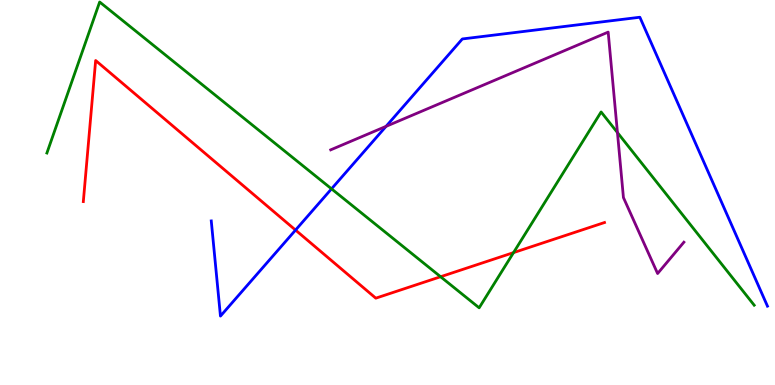[{'lines': ['blue', 'red'], 'intersections': [{'x': 3.81, 'y': 4.02}]}, {'lines': ['green', 'red'], 'intersections': [{'x': 5.69, 'y': 2.81}, {'x': 6.63, 'y': 3.44}]}, {'lines': ['purple', 'red'], 'intersections': []}, {'lines': ['blue', 'green'], 'intersections': [{'x': 4.28, 'y': 5.1}]}, {'lines': ['blue', 'purple'], 'intersections': [{'x': 4.98, 'y': 6.72}]}, {'lines': ['green', 'purple'], 'intersections': [{'x': 7.97, 'y': 6.56}]}]